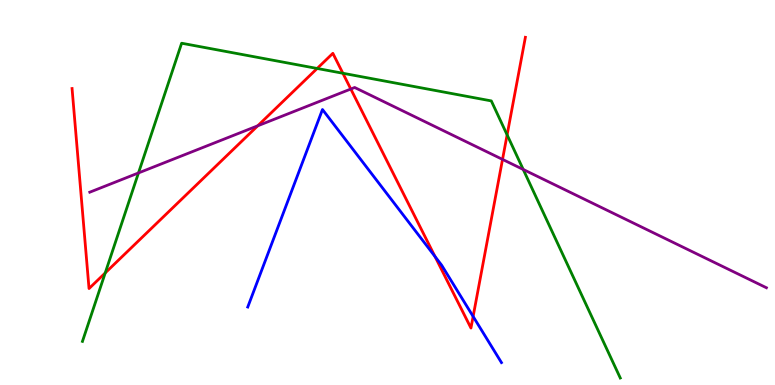[{'lines': ['blue', 'red'], 'intersections': [{'x': 5.61, 'y': 3.34}, {'x': 6.1, 'y': 1.78}]}, {'lines': ['green', 'red'], 'intersections': [{'x': 1.36, 'y': 2.91}, {'x': 4.09, 'y': 8.22}, {'x': 4.42, 'y': 8.1}, {'x': 6.54, 'y': 6.5}]}, {'lines': ['purple', 'red'], 'intersections': [{'x': 3.33, 'y': 6.73}, {'x': 4.53, 'y': 7.69}, {'x': 6.48, 'y': 5.86}]}, {'lines': ['blue', 'green'], 'intersections': []}, {'lines': ['blue', 'purple'], 'intersections': []}, {'lines': ['green', 'purple'], 'intersections': [{'x': 1.79, 'y': 5.51}, {'x': 6.75, 'y': 5.6}]}]